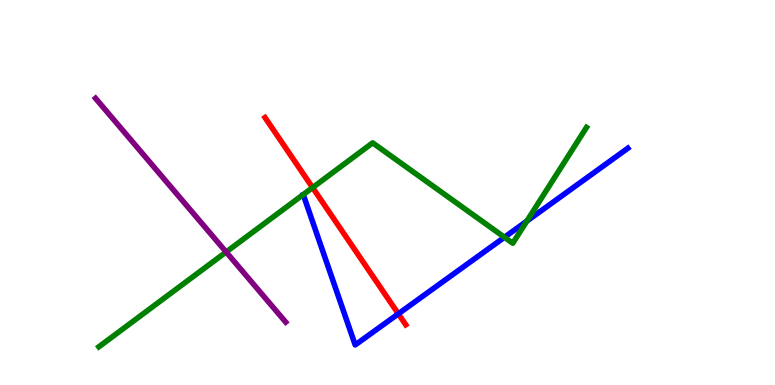[{'lines': ['blue', 'red'], 'intersections': [{'x': 5.14, 'y': 1.85}]}, {'lines': ['green', 'red'], 'intersections': [{'x': 4.03, 'y': 5.13}]}, {'lines': ['purple', 'red'], 'intersections': []}, {'lines': ['blue', 'green'], 'intersections': [{'x': 6.51, 'y': 3.84}, {'x': 6.8, 'y': 4.26}]}, {'lines': ['blue', 'purple'], 'intersections': []}, {'lines': ['green', 'purple'], 'intersections': [{'x': 2.92, 'y': 3.45}]}]